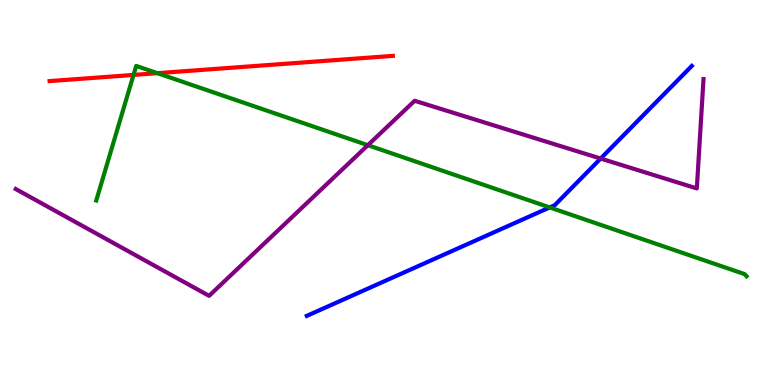[{'lines': ['blue', 'red'], 'intersections': []}, {'lines': ['green', 'red'], 'intersections': [{'x': 1.72, 'y': 8.05}, {'x': 2.03, 'y': 8.1}]}, {'lines': ['purple', 'red'], 'intersections': []}, {'lines': ['blue', 'green'], 'intersections': [{'x': 7.09, 'y': 4.61}]}, {'lines': ['blue', 'purple'], 'intersections': [{'x': 7.75, 'y': 5.88}]}, {'lines': ['green', 'purple'], 'intersections': [{'x': 4.75, 'y': 6.23}]}]